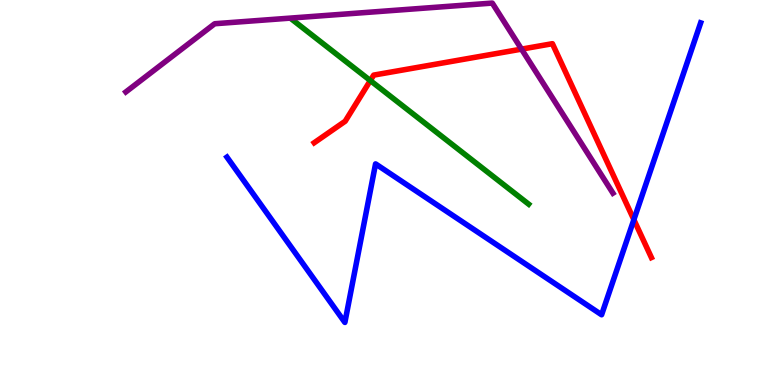[{'lines': ['blue', 'red'], 'intersections': [{'x': 8.18, 'y': 4.29}]}, {'lines': ['green', 'red'], 'intersections': [{'x': 4.78, 'y': 7.91}]}, {'lines': ['purple', 'red'], 'intersections': [{'x': 6.73, 'y': 8.72}]}, {'lines': ['blue', 'green'], 'intersections': []}, {'lines': ['blue', 'purple'], 'intersections': []}, {'lines': ['green', 'purple'], 'intersections': []}]